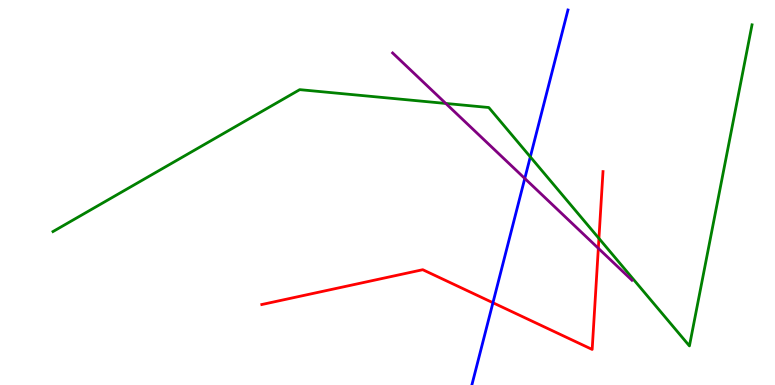[{'lines': ['blue', 'red'], 'intersections': [{'x': 6.36, 'y': 2.14}]}, {'lines': ['green', 'red'], 'intersections': [{'x': 7.73, 'y': 3.81}]}, {'lines': ['purple', 'red'], 'intersections': [{'x': 7.72, 'y': 3.55}]}, {'lines': ['blue', 'green'], 'intersections': [{'x': 6.84, 'y': 5.93}]}, {'lines': ['blue', 'purple'], 'intersections': [{'x': 6.77, 'y': 5.36}]}, {'lines': ['green', 'purple'], 'intersections': [{'x': 5.75, 'y': 7.31}]}]